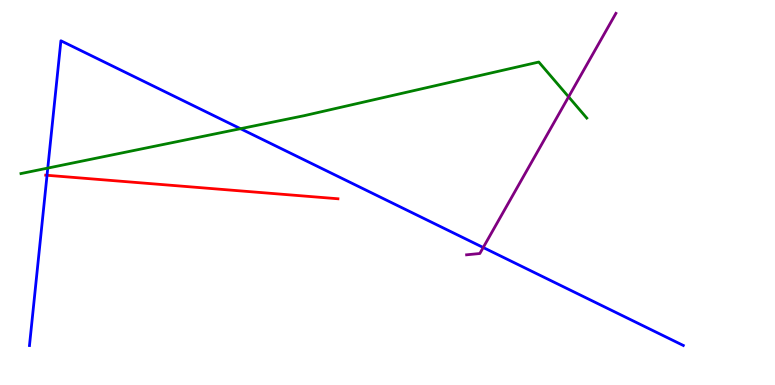[{'lines': ['blue', 'red'], 'intersections': [{'x': 0.607, 'y': 5.45}]}, {'lines': ['green', 'red'], 'intersections': []}, {'lines': ['purple', 'red'], 'intersections': []}, {'lines': ['blue', 'green'], 'intersections': [{'x': 0.616, 'y': 5.63}, {'x': 3.1, 'y': 6.66}]}, {'lines': ['blue', 'purple'], 'intersections': [{'x': 6.24, 'y': 3.57}]}, {'lines': ['green', 'purple'], 'intersections': [{'x': 7.34, 'y': 7.48}]}]